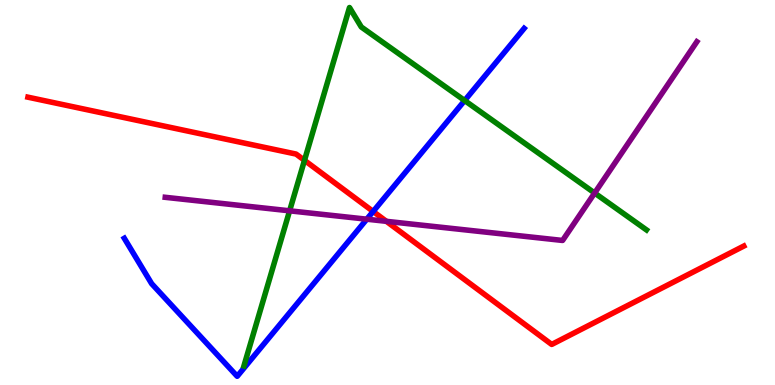[{'lines': ['blue', 'red'], 'intersections': [{'x': 4.81, 'y': 4.51}]}, {'lines': ['green', 'red'], 'intersections': [{'x': 3.93, 'y': 5.84}]}, {'lines': ['purple', 'red'], 'intersections': [{'x': 4.99, 'y': 4.25}]}, {'lines': ['blue', 'green'], 'intersections': [{'x': 6.0, 'y': 7.39}]}, {'lines': ['blue', 'purple'], 'intersections': [{'x': 4.73, 'y': 4.31}]}, {'lines': ['green', 'purple'], 'intersections': [{'x': 3.74, 'y': 4.52}, {'x': 7.67, 'y': 4.99}]}]